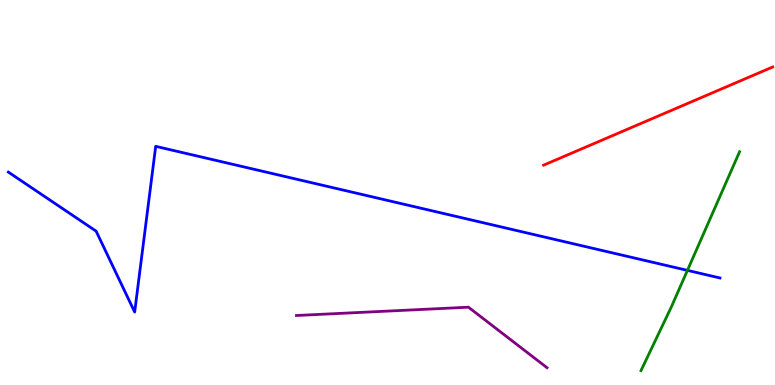[{'lines': ['blue', 'red'], 'intersections': []}, {'lines': ['green', 'red'], 'intersections': []}, {'lines': ['purple', 'red'], 'intersections': []}, {'lines': ['blue', 'green'], 'intersections': [{'x': 8.87, 'y': 2.98}]}, {'lines': ['blue', 'purple'], 'intersections': []}, {'lines': ['green', 'purple'], 'intersections': []}]